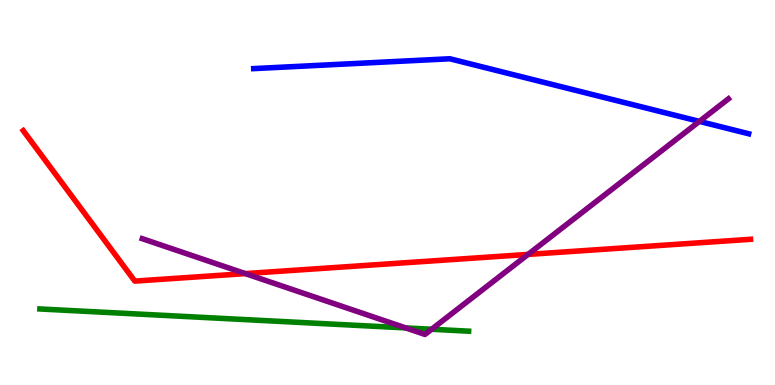[{'lines': ['blue', 'red'], 'intersections': []}, {'lines': ['green', 'red'], 'intersections': []}, {'lines': ['purple', 'red'], 'intersections': [{'x': 3.17, 'y': 2.89}, {'x': 6.81, 'y': 3.39}]}, {'lines': ['blue', 'green'], 'intersections': []}, {'lines': ['blue', 'purple'], 'intersections': [{'x': 9.02, 'y': 6.85}]}, {'lines': ['green', 'purple'], 'intersections': [{'x': 5.24, 'y': 1.48}, {'x': 5.57, 'y': 1.45}]}]